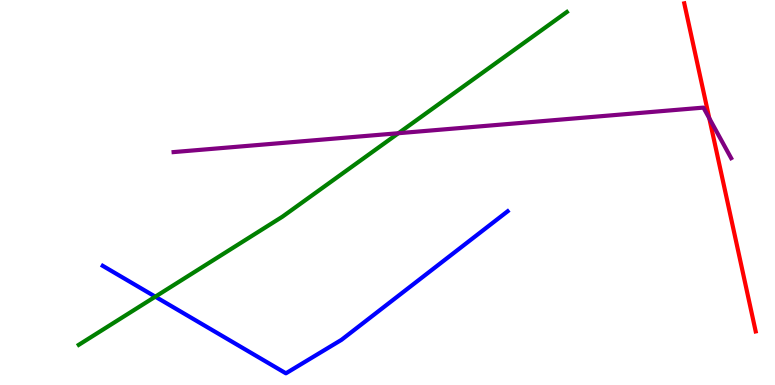[{'lines': ['blue', 'red'], 'intersections': []}, {'lines': ['green', 'red'], 'intersections': []}, {'lines': ['purple', 'red'], 'intersections': [{'x': 9.15, 'y': 6.93}]}, {'lines': ['blue', 'green'], 'intersections': [{'x': 2.0, 'y': 2.29}]}, {'lines': ['blue', 'purple'], 'intersections': []}, {'lines': ['green', 'purple'], 'intersections': [{'x': 5.14, 'y': 6.54}]}]